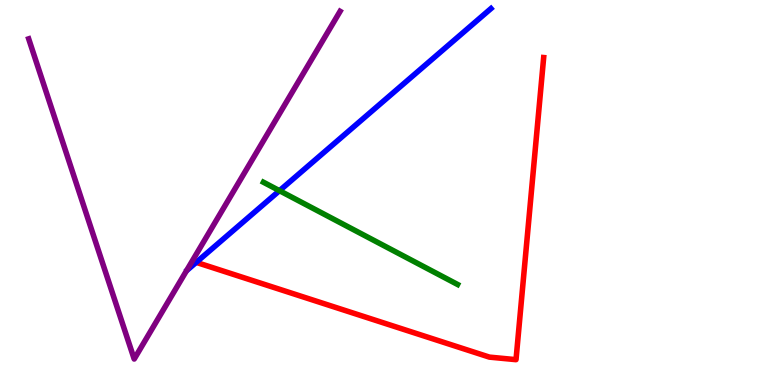[{'lines': ['blue', 'red'], 'intersections': [{'x': 2.53, 'y': 3.19}]}, {'lines': ['green', 'red'], 'intersections': []}, {'lines': ['purple', 'red'], 'intersections': []}, {'lines': ['blue', 'green'], 'intersections': [{'x': 3.61, 'y': 5.05}]}, {'lines': ['blue', 'purple'], 'intersections': []}, {'lines': ['green', 'purple'], 'intersections': []}]